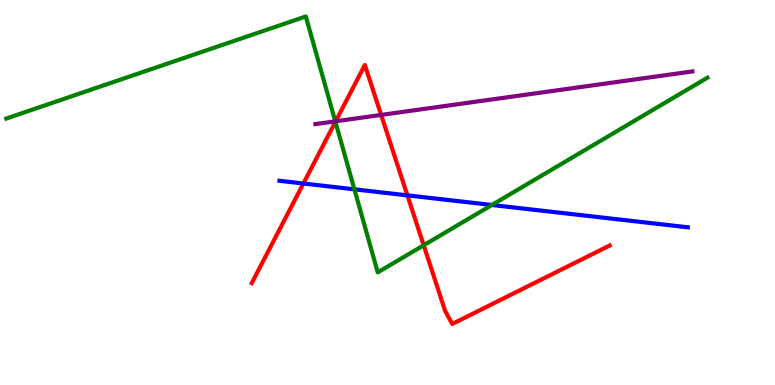[{'lines': ['blue', 'red'], 'intersections': [{'x': 3.91, 'y': 5.23}, {'x': 5.26, 'y': 4.93}]}, {'lines': ['green', 'red'], 'intersections': [{'x': 4.33, 'y': 6.84}, {'x': 5.47, 'y': 3.63}]}, {'lines': ['purple', 'red'], 'intersections': [{'x': 4.33, 'y': 6.85}, {'x': 4.92, 'y': 7.01}]}, {'lines': ['blue', 'green'], 'intersections': [{'x': 4.57, 'y': 5.08}, {'x': 6.35, 'y': 4.68}]}, {'lines': ['blue', 'purple'], 'intersections': []}, {'lines': ['green', 'purple'], 'intersections': [{'x': 4.33, 'y': 6.85}]}]